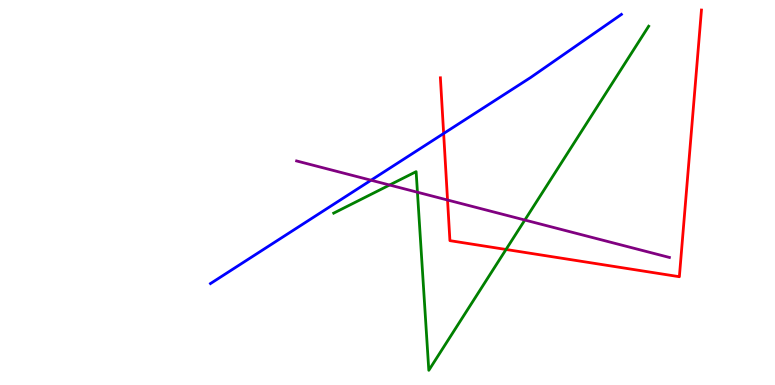[{'lines': ['blue', 'red'], 'intersections': [{'x': 5.72, 'y': 6.53}]}, {'lines': ['green', 'red'], 'intersections': [{'x': 6.53, 'y': 3.52}]}, {'lines': ['purple', 'red'], 'intersections': [{'x': 5.77, 'y': 4.8}]}, {'lines': ['blue', 'green'], 'intersections': []}, {'lines': ['blue', 'purple'], 'intersections': [{'x': 4.79, 'y': 5.32}]}, {'lines': ['green', 'purple'], 'intersections': [{'x': 5.03, 'y': 5.19}, {'x': 5.39, 'y': 5.01}, {'x': 6.77, 'y': 4.28}]}]